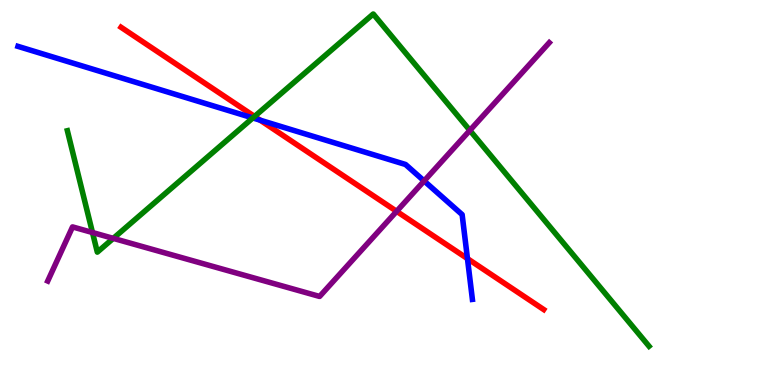[{'lines': ['blue', 'red'], 'intersections': [{'x': 3.36, 'y': 6.88}, {'x': 6.03, 'y': 3.28}]}, {'lines': ['green', 'red'], 'intersections': [{'x': 3.28, 'y': 6.98}]}, {'lines': ['purple', 'red'], 'intersections': [{'x': 5.12, 'y': 4.51}]}, {'lines': ['blue', 'green'], 'intersections': [{'x': 3.26, 'y': 6.94}]}, {'lines': ['blue', 'purple'], 'intersections': [{'x': 5.47, 'y': 5.3}]}, {'lines': ['green', 'purple'], 'intersections': [{'x': 1.19, 'y': 3.96}, {'x': 1.46, 'y': 3.81}, {'x': 6.06, 'y': 6.61}]}]